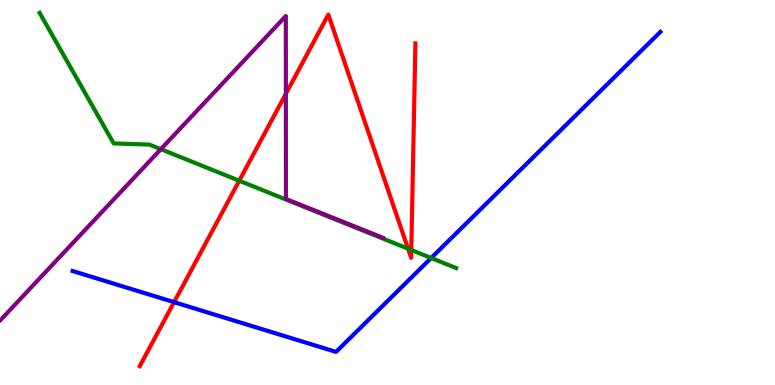[{'lines': ['blue', 'red'], 'intersections': [{'x': 2.25, 'y': 2.15}]}, {'lines': ['green', 'red'], 'intersections': [{'x': 3.09, 'y': 5.31}, {'x': 5.27, 'y': 3.54}, {'x': 5.31, 'y': 3.51}]}, {'lines': ['purple', 'red'], 'intersections': [{'x': 3.69, 'y': 7.56}]}, {'lines': ['blue', 'green'], 'intersections': [{'x': 5.56, 'y': 3.3}]}, {'lines': ['blue', 'purple'], 'intersections': []}, {'lines': ['green', 'purple'], 'intersections': [{'x': 2.08, 'y': 6.13}]}]